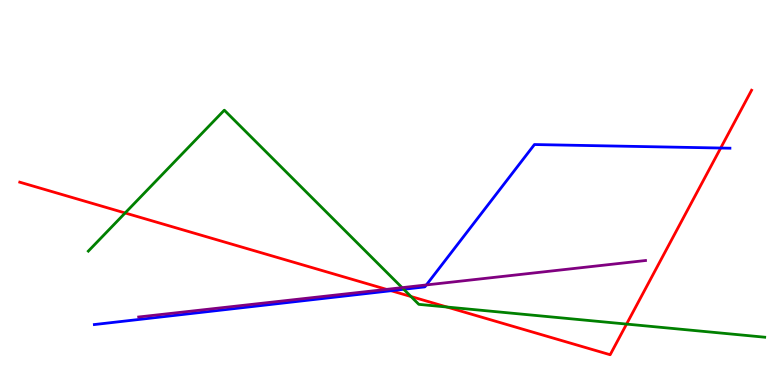[{'lines': ['blue', 'red'], 'intersections': [{'x': 5.05, 'y': 2.45}, {'x': 9.3, 'y': 6.16}]}, {'lines': ['green', 'red'], 'intersections': [{'x': 1.61, 'y': 4.47}, {'x': 5.3, 'y': 2.3}, {'x': 5.77, 'y': 2.03}, {'x': 8.08, 'y': 1.58}]}, {'lines': ['purple', 'red'], 'intersections': [{'x': 4.99, 'y': 2.48}]}, {'lines': ['blue', 'green'], 'intersections': [{'x': 5.21, 'y': 2.49}]}, {'lines': ['blue', 'purple'], 'intersections': [{'x': 5.5, 'y': 2.6}]}, {'lines': ['green', 'purple'], 'intersections': [{'x': 5.19, 'y': 2.53}]}]